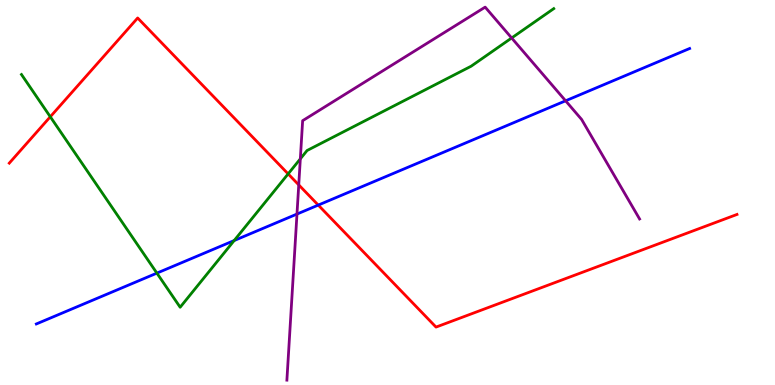[{'lines': ['blue', 'red'], 'intersections': [{'x': 4.11, 'y': 4.67}]}, {'lines': ['green', 'red'], 'intersections': [{'x': 0.649, 'y': 6.97}, {'x': 3.72, 'y': 5.48}]}, {'lines': ['purple', 'red'], 'intersections': [{'x': 3.85, 'y': 5.2}]}, {'lines': ['blue', 'green'], 'intersections': [{'x': 2.02, 'y': 2.91}, {'x': 3.02, 'y': 3.75}]}, {'lines': ['blue', 'purple'], 'intersections': [{'x': 3.83, 'y': 4.44}, {'x': 7.3, 'y': 7.38}]}, {'lines': ['green', 'purple'], 'intersections': [{'x': 3.88, 'y': 5.87}, {'x': 6.6, 'y': 9.01}]}]